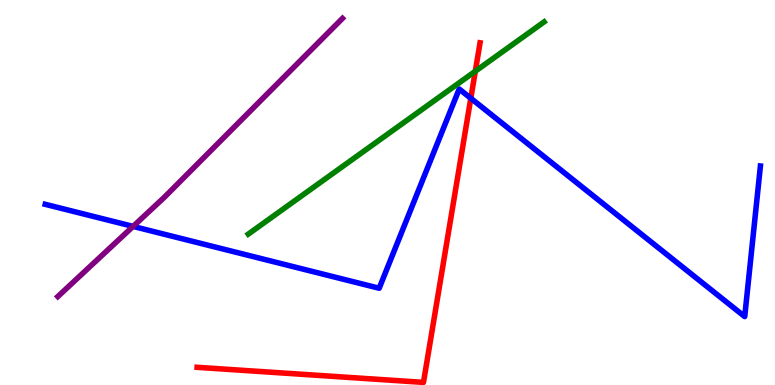[{'lines': ['blue', 'red'], 'intersections': [{'x': 6.07, 'y': 7.45}]}, {'lines': ['green', 'red'], 'intersections': [{'x': 6.13, 'y': 8.15}]}, {'lines': ['purple', 'red'], 'intersections': []}, {'lines': ['blue', 'green'], 'intersections': []}, {'lines': ['blue', 'purple'], 'intersections': [{'x': 1.72, 'y': 4.12}]}, {'lines': ['green', 'purple'], 'intersections': []}]